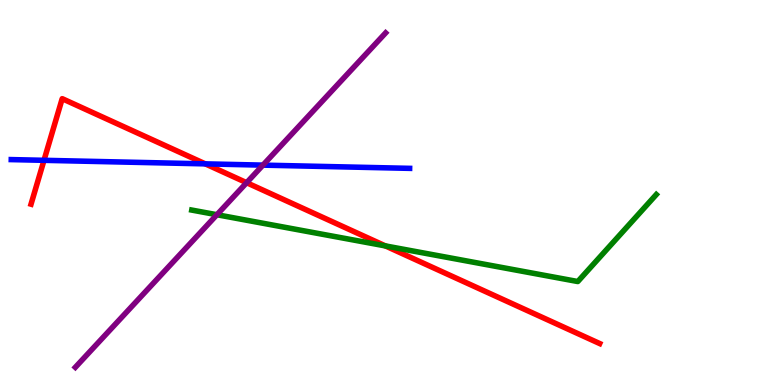[{'lines': ['blue', 'red'], 'intersections': [{'x': 0.568, 'y': 5.84}, {'x': 2.65, 'y': 5.74}]}, {'lines': ['green', 'red'], 'intersections': [{'x': 4.97, 'y': 3.61}]}, {'lines': ['purple', 'red'], 'intersections': [{'x': 3.18, 'y': 5.25}]}, {'lines': ['blue', 'green'], 'intersections': []}, {'lines': ['blue', 'purple'], 'intersections': [{'x': 3.39, 'y': 5.71}]}, {'lines': ['green', 'purple'], 'intersections': [{'x': 2.8, 'y': 4.42}]}]